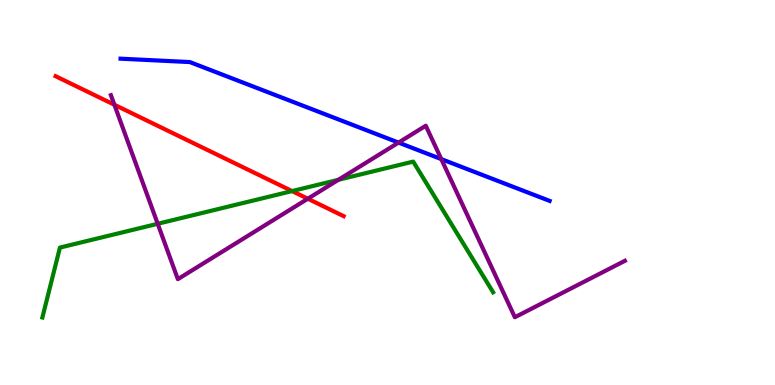[{'lines': ['blue', 'red'], 'intersections': []}, {'lines': ['green', 'red'], 'intersections': [{'x': 3.77, 'y': 5.04}]}, {'lines': ['purple', 'red'], 'intersections': [{'x': 1.48, 'y': 7.28}, {'x': 3.97, 'y': 4.84}]}, {'lines': ['blue', 'green'], 'intersections': []}, {'lines': ['blue', 'purple'], 'intersections': [{'x': 5.14, 'y': 6.3}, {'x': 5.69, 'y': 5.87}]}, {'lines': ['green', 'purple'], 'intersections': [{'x': 2.03, 'y': 4.19}, {'x': 4.37, 'y': 5.33}]}]